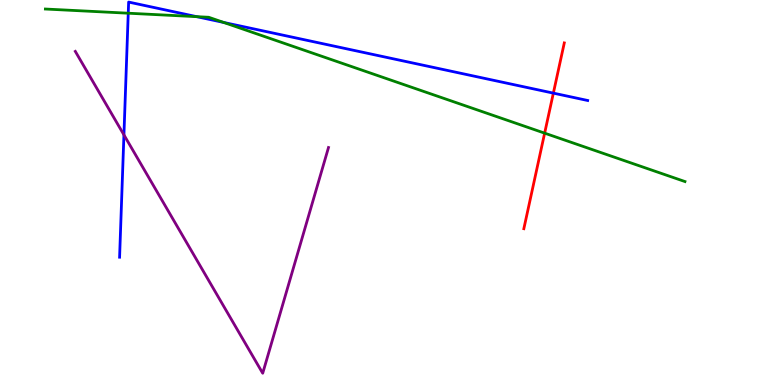[{'lines': ['blue', 'red'], 'intersections': [{'x': 7.14, 'y': 7.58}]}, {'lines': ['green', 'red'], 'intersections': [{'x': 7.03, 'y': 6.54}]}, {'lines': ['purple', 'red'], 'intersections': []}, {'lines': ['blue', 'green'], 'intersections': [{'x': 1.65, 'y': 9.66}, {'x': 2.54, 'y': 9.57}, {'x': 2.89, 'y': 9.42}]}, {'lines': ['blue', 'purple'], 'intersections': [{'x': 1.6, 'y': 6.5}]}, {'lines': ['green', 'purple'], 'intersections': []}]